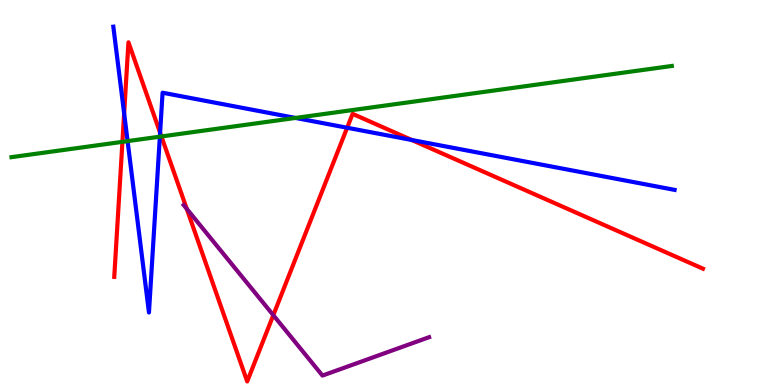[{'lines': ['blue', 'red'], 'intersections': [{'x': 1.6, 'y': 7.05}, {'x': 2.07, 'y': 6.55}, {'x': 4.48, 'y': 6.68}, {'x': 5.31, 'y': 6.36}]}, {'lines': ['green', 'red'], 'intersections': [{'x': 1.58, 'y': 6.32}, {'x': 2.08, 'y': 6.46}]}, {'lines': ['purple', 'red'], 'intersections': [{'x': 2.41, 'y': 4.58}, {'x': 3.53, 'y': 1.81}]}, {'lines': ['blue', 'green'], 'intersections': [{'x': 1.65, 'y': 6.33}, {'x': 2.06, 'y': 6.45}, {'x': 3.81, 'y': 6.94}]}, {'lines': ['blue', 'purple'], 'intersections': []}, {'lines': ['green', 'purple'], 'intersections': []}]